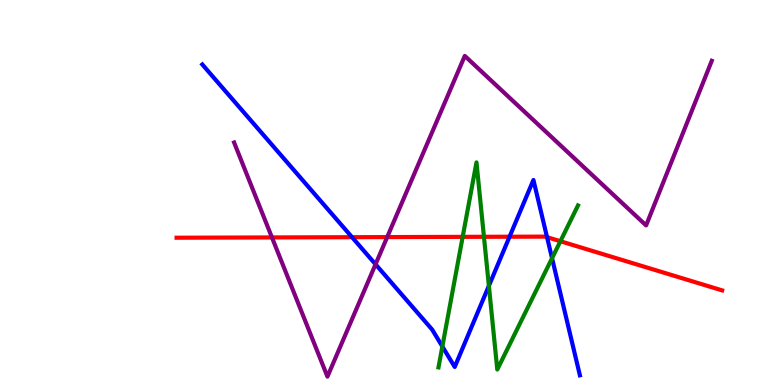[{'lines': ['blue', 'red'], 'intersections': [{'x': 4.54, 'y': 3.84}, {'x': 6.57, 'y': 3.85}, {'x': 7.06, 'y': 3.84}]}, {'lines': ['green', 'red'], 'intersections': [{'x': 5.97, 'y': 3.85}, {'x': 6.24, 'y': 3.85}, {'x': 7.23, 'y': 3.73}]}, {'lines': ['purple', 'red'], 'intersections': [{'x': 3.51, 'y': 3.83}, {'x': 5.0, 'y': 3.84}]}, {'lines': ['blue', 'green'], 'intersections': [{'x': 5.71, 'y': 1.0}, {'x': 6.31, 'y': 2.58}, {'x': 7.12, 'y': 3.29}]}, {'lines': ['blue', 'purple'], 'intersections': [{'x': 4.85, 'y': 3.13}]}, {'lines': ['green', 'purple'], 'intersections': []}]